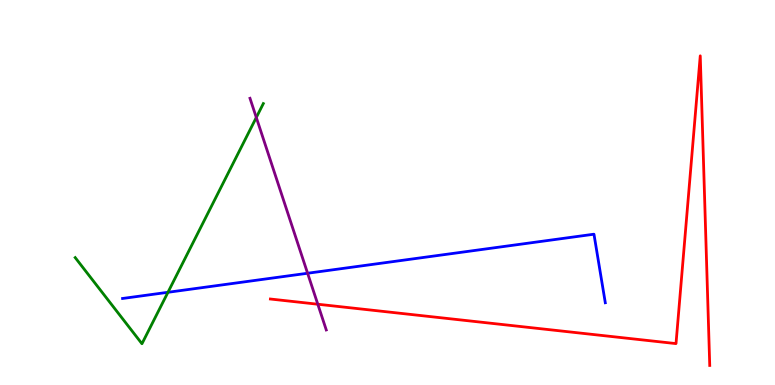[{'lines': ['blue', 'red'], 'intersections': []}, {'lines': ['green', 'red'], 'intersections': []}, {'lines': ['purple', 'red'], 'intersections': [{'x': 4.1, 'y': 2.1}]}, {'lines': ['blue', 'green'], 'intersections': [{'x': 2.17, 'y': 2.41}]}, {'lines': ['blue', 'purple'], 'intersections': [{'x': 3.97, 'y': 2.9}]}, {'lines': ['green', 'purple'], 'intersections': [{'x': 3.31, 'y': 6.95}]}]